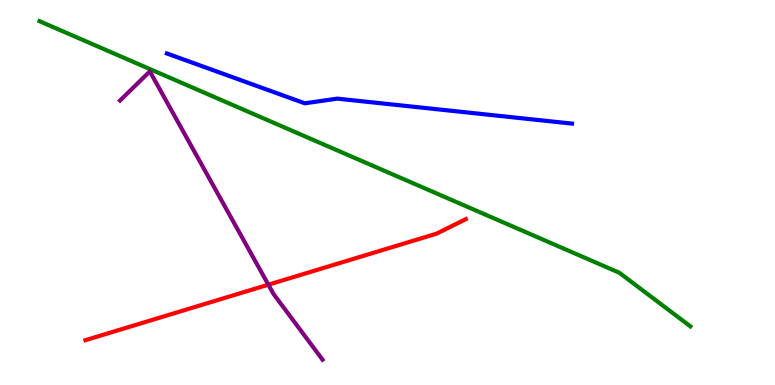[{'lines': ['blue', 'red'], 'intersections': []}, {'lines': ['green', 'red'], 'intersections': []}, {'lines': ['purple', 'red'], 'intersections': [{'x': 3.46, 'y': 2.61}]}, {'lines': ['blue', 'green'], 'intersections': []}, {'lines': ['blue', 'purple'], 'intersections': []}, {'lines': ['green', 'purple'], 'intersections': []}]